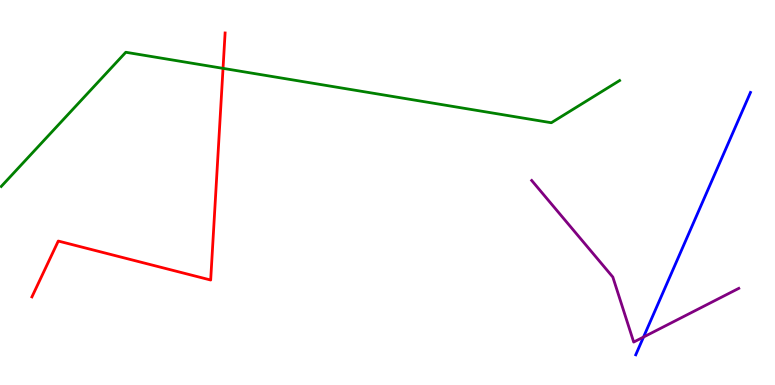[{'lines': ['blue', 'red'], 'intersections': []}, {'lines': ['green', 'red'], 'intersections': [{'x': 2.88, 'y': 8.22}]}, {'lines': ['purple', 'red'], 'intersections': []}, {'lines': ['blue', 'green'], 'intersections': []}, {'lines': ['blue', 'purple'], 'intersections': [{'x': 8.3, 'y': 1.25}]}, {'lines': ['green', 'purple'], 'intersections': []}]